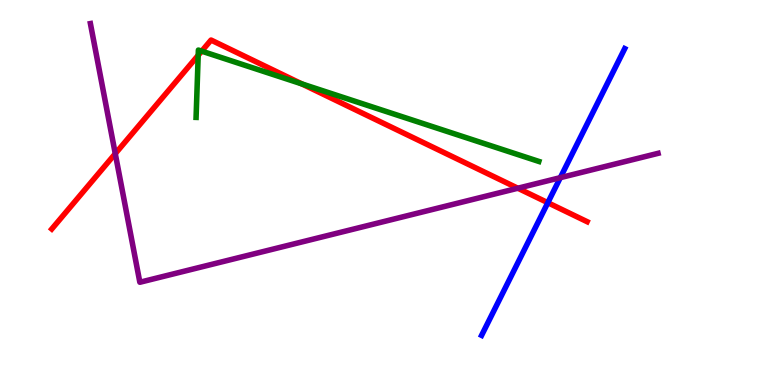[{'lines': ['blue', 'red'], 'intersections': [{'x': 7.07, 'y': 4.73}]}, {'lines': ['green', 'red'], 'intersections': [{'x': 2.56, 'y': 8.56}, {'x': 2.6, 'y': 8.67}, {'x': 3.89, 'y': 7.82}]}, {'lines': ['purple', 'red'], 'intersections': [{'x': 1.49, 'y': 6.01}, {'x': 6.68, 'y': 5.11}]}, {'lines': ['blue', 'green'], 'intersections': []}, {'lines': ['blue', 'purple'], 'intersections': [{'x': 7.23, 'y': 5.39}]}, {'lines': ['green', 'purple'], 'intersections': []}]